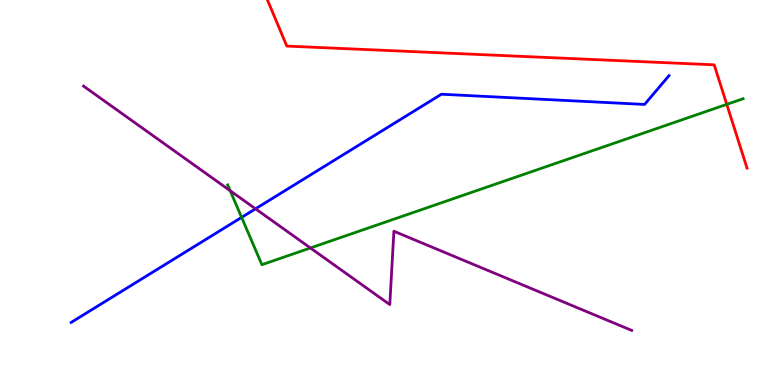[{'lines': ['blue', 'red'], 'intersections': []}, {'lines': ['green', 'red'], 'intersections': [{'x': 9.38, 'y': 7.29}]}, {'lines': ['purple', 'red'], 'intersections': []}, {'lines': ['blue', 'green'], 'intersections': [{'x': 3.12, 'y': 4.35}]}, {'lines': ['blue', 'purple'], 'intersections': [{'x': 3.3, 'y': 4.58}]}, {'lines': ['green', 'purple'], 'intersections': [{'x': 2.97, 'y': 5.05}, {'x': 4.01, 'y': 3.56}]}]